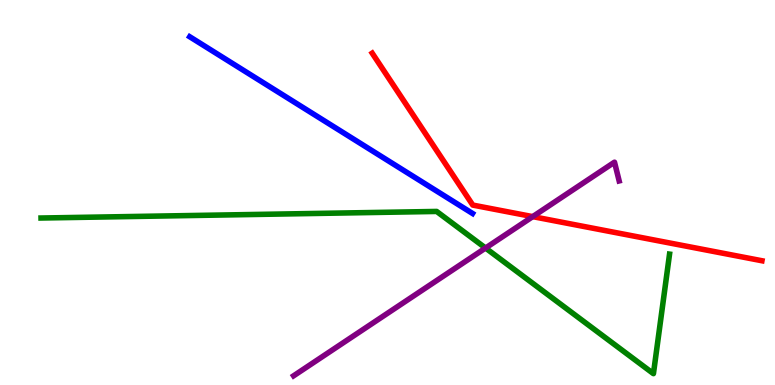[{'lines': ['blue', 'red'], 'intersections': []}, {'lines': ['green', 'red'], 'intersections': []}, {'lines': ['purple', 'red'], 'intersections': [{'x': 6.87, 'y': 4.37}]}, {'lines': ['blue', 'green'], 'intersections': []}, {'lines': ['blue', 'purple'], 'intersections': []}, {'lines': ['green', 'purple'], 'intersections': [{'x': 6.27, 'y': 3.56}]}]